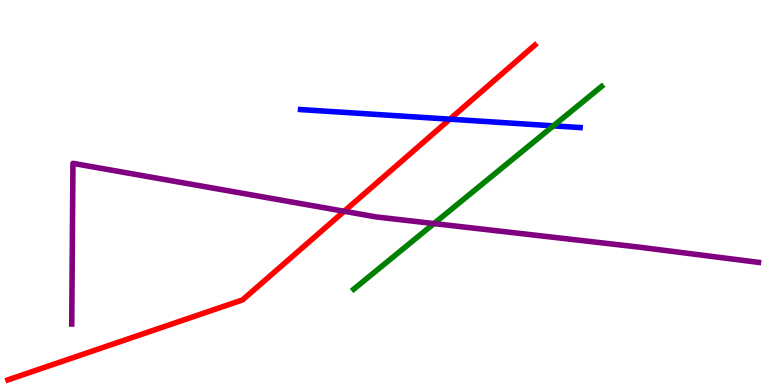[{'lines': ['blue', 'red'], 'intersections': [{'x': 5.8, 'y': 6.9}]}, {'lines': ['green', 'red'], 'intersections': []}, {'lines': ['purple', 'red'], 'intersections': [{'x': 4.44, 'y': 4.51}]}, {'lines': ['blue', 'green'], 'intersections': [{'x': 7.14, 'y': 6.73}]}, {'lines': ['blue', 'purple'], 'intersections': []}, {'lines': ['green', 'purple'], 'intersections': [{'x': 5.6, 'y': 4.19}]}]